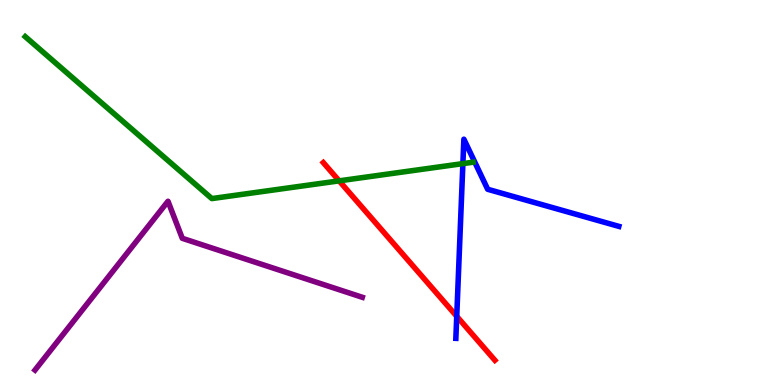[{'lines': ['blue', 'red'], 'intersections': [{'x': 5.89, 'y': 1.78}]}, {'lines': ['green', 'red'], 'intersections': [{'x': 4.38, 'y': 5.3}]}, {'lines': ['purple', 'red'], 'intersections': []}, {'lines': ['blue', 'green'], 'intersections': [{'x': 5.97, 'y': 5.75}]}, {'lines': ['blue', 'purple'], 'intersections': []}, {'lines': ['green', 'purple'], 'intersections': []}]